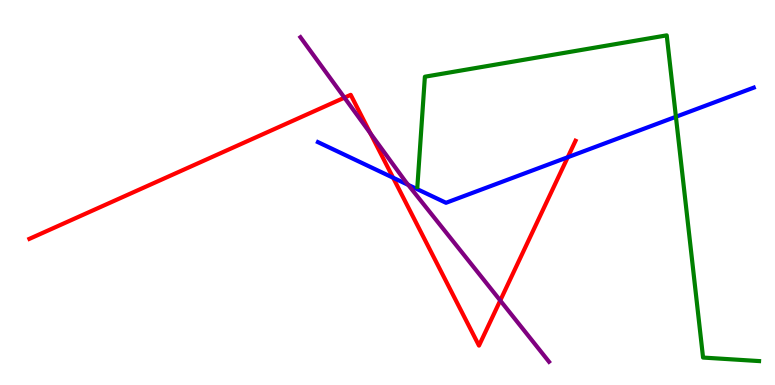[{'lines': ['blue', 'red'], 'intersections': [{'x': 5.07, 'y': 5.38}, {'x': 7.33, 'y': 5.92}]}, {'lines': ['green', 'red'], 'intersections': []}, {'lines': ['purple', 'red'], 'intersections': [{'x': 4.44, 'y': 7.46}, {'x': 4.78, 'y': 6.54}, {'x': 6.45, 'y': 2.19}]}, {'lines': ['blue', 'green'], 'intersections': [{'x': 8.72, 'y': 6.97}]}, {'lines': ['blue', 'purple'], 'intersections': [{'x': 5.27, 'y': 5.2}]}, {'lines': ['green', 'purple'], 'intersections': []}]